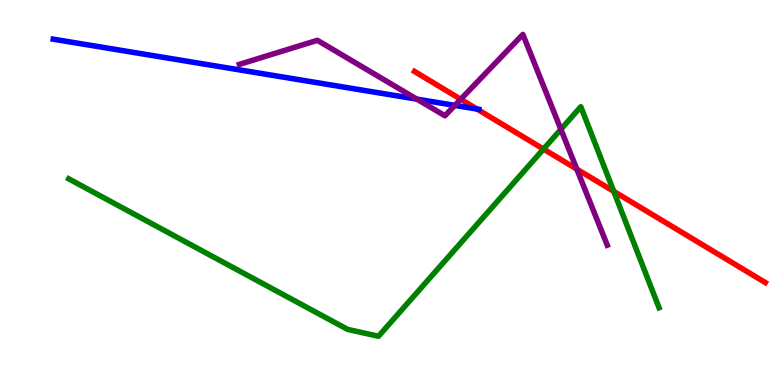[{'lines': ['blue', 'red'], 'intersections': [{'x': 6.15, 'y': 7.17}]}, {'lines': ['green', 'red'], 'intersections': [{'x': 7.01, 'y': 6.13}, {'x': 7.92, 'y': 5.03}]}, {'lines': ['purple', 'red'], 'intersections': [{'x': 5.94, 'y': 7.42}, {'x': 7.44, 'y': 5.61}]}, {'lines': ['blue', 'green'], 'intersections': []}, {'lines': ['blue', 'purple'], 'intersections': [{'x': 5.38, 'y': 7.43}, {'x': 5.87, 'y': 7.26}]}, {'lines': ['green', 'purple'], 'intersections': [{'x': 7.24, 'y': 6.64}]}]